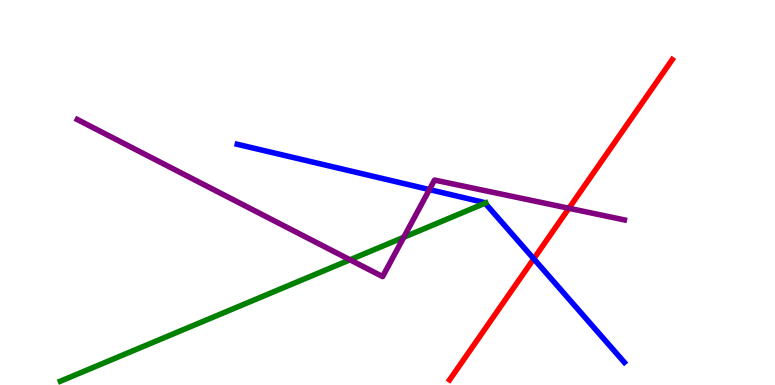[{'lines': ['blue', 'red'], 'intersections': [{'x': 6.89, 'y': 3.28}]}, {'lines': ['green', 'red'], 'intersections': []}, {'lines': ['purple', 'red'], 'intersections': [{'x': 7.34, 'y': 4.59}]}, {'lines': ['blue', 'green'], 'intersections': [{'x': 6.26, 'y': 4.72}]}, {'lines': ['blue', 'purple'], 'intersections': [{'x': 5.54, 'y': 5.08}]}, {'lines': ['green', 'purple'], 'intersections': [{'x': 4.52, 'y': 3.25}, {'x': 5.21, 'y': 3.84}]}]